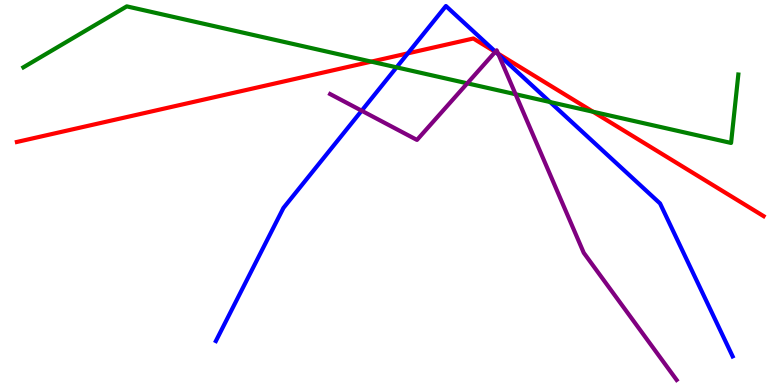[{'lines': ['blue', 'red'], 'intersections': [{'x': 5.26, 'y': 8.61}, {'x': 6.41, 'y': 8.63}]}, {'lines': ['green', 'red'], 'intersections': [{'x': 4.79, 'y': 8.4}, {'x': 7.65, 'y': 7.1}]}, {'lines': ['purple', 'red'], 'intersections': [{'x': 6.39, 'y': 8.65}, {'x': 6.43, 'y': 8.61}]}, {'lines': ['blue', 'green'], 'intersections': [{'x': 5.12, 'y': 8.25}, {'x': 7.1, 'y': 7.35}]}, {'lines': ['blue', 'purple'], 'intersections': [{'x': 4.67, 'y': 7.12}, {'x': 6.39, 'y': 8.66}, {'x': 6.43, 'y': 8.58}]}, {'lines': ['green', 'purple'], 'intersections': [{'x': 6.03, 'y': 7.84}, {'x': 6.65, 'y': 7.55}]}]